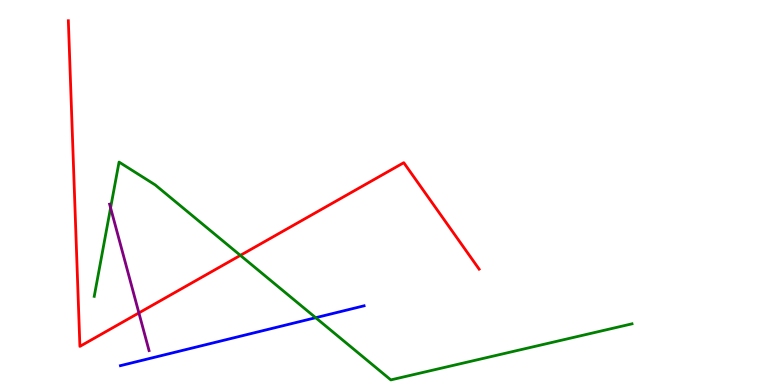[{'lines': ['blue', 'red'], 'intersections': []}, {'lines': ['green', 'red'], 'intersections': [{'x': 3.1, 'y': 3.37}]}, {'lines': ['purple', 'red'], 'intersections': [{'x': 1.79, 'y': 1.87}]}, {'lines': ['blue', 'green'], 'intersections': [{'x': 4.07, 'y': 1.75}]}, {'lines': ['blue', 'purple'], 'intersections': []}, {'lines': ['green', 'purple'], 'intersections': [{'x': 1.43, 'y': 4.6}]}]